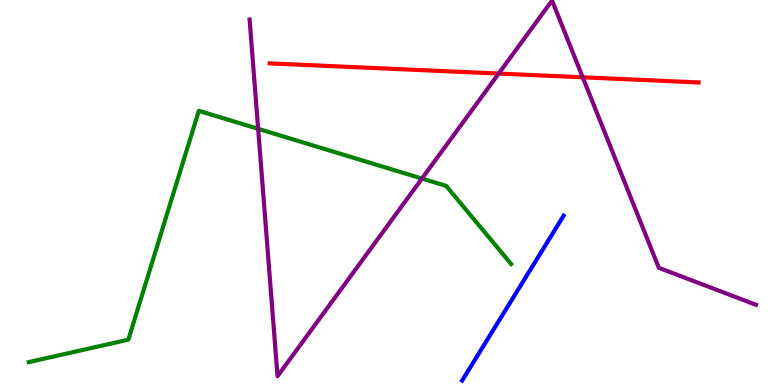[{'lines': ['blue', 'red'], 'intersections': []}, {'lines': ['green', 'red'], 'intersections': []}, {'lines': ['purple', 'red'], 'intersections': [{'x': 6.43, 'y': 8.09}, {'x': 7.52, 'y': 7.99}]}, {'lines': ['blue', 'green'], 'intersections': []}, {'lines': ['blue', 'purple'], 'intersections': []}, {'lines': ['green', 'purple'], 'intersections': [{'x': 3.33, 'y': 6.65}, {'x': 5.44, 'y': 5.36}]}]